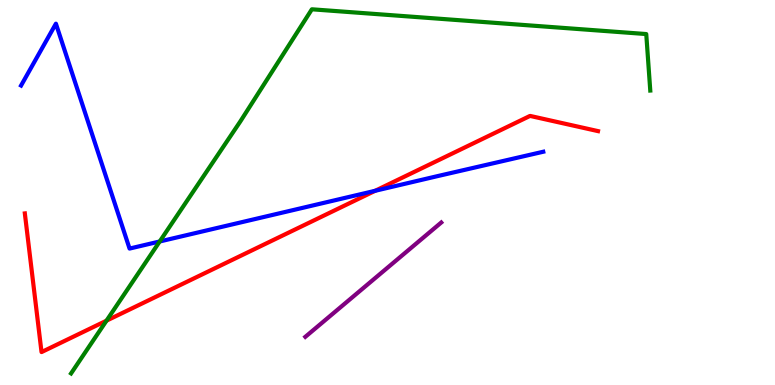[{'lines': ['blue', 'red'], 'intersections': [{'x': 4.84, 'y': 5.04}]}, {'lines': ['green', 'red'], 'intersections': [{'x': 1.37, 'y': 1.67}]}, {'lines': ['purple', 'red'], 'intersections': []}, {'lines': ['blue', 'green'], 'intersections': [{'x': 2.06, 'y': 3.73}]}, {'lines': ['blue', 'purple'], 'intersections': []}, {'lines': ['green', 'purple'], 'intersections': []}]